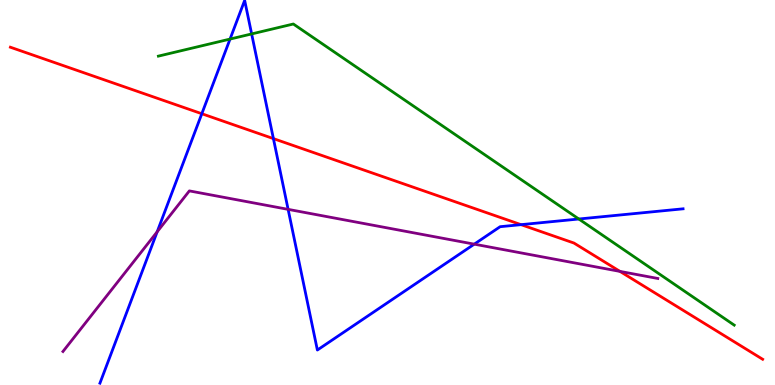[{'lines': ['blue', 'red'], 'intersections': [{'x': 2.6, 'y': 7.05}, {'x': 3.53, 'y': 6.4}, {'x': 6.72, 'y': 4.16}]}, {'lines': ['green', 'red'], 'intersections': []}, {'lines': ['purple', 'red'], 'intersections': [{'x': 8.0, 'y': 2.95}]}, {'lines': ['blue', 'green'], 'intersections': [{'x': 2.97, 'y': 8.99}, {'x': 3.25, 'y': 9.12}, {'x': 7.47, 'y': 4.31}]}, {'lines': ['blue', 'purple'], 'intersections': [{'x': 2.03, 'y': 3.98}, {'x': 3.72, 'y': 4.56}, {'x': 6.12, 'y': 3.66}]}, {'lines': ['green', 'purple'], 'intersections': []}]